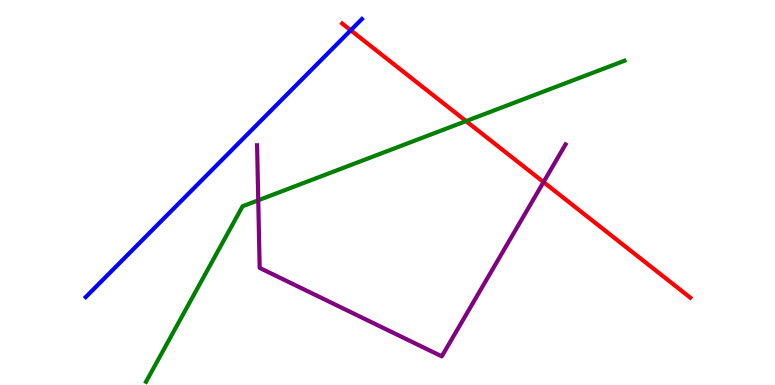[{'lines': ['blue', 'red'], 'intersections': [{'x': 4.53, 'y': 9.21}]}, {'lines': ['green', 'red'], 'intersections': [{'x': 6.01, 'y': 6.85}]}, {'lines': ['purple', 'red'], 'intersections': [{'x': 7.01, 'y': 5.27}]}, {'lines': ['blue', 'green'], 'intersections': []}, {'lines': ['blue', 'purple'], 'intersections': []}, {'lines': ['green', 'purple'], 'intersections': [{'x': 3.33, 'y': 4.8}]}]